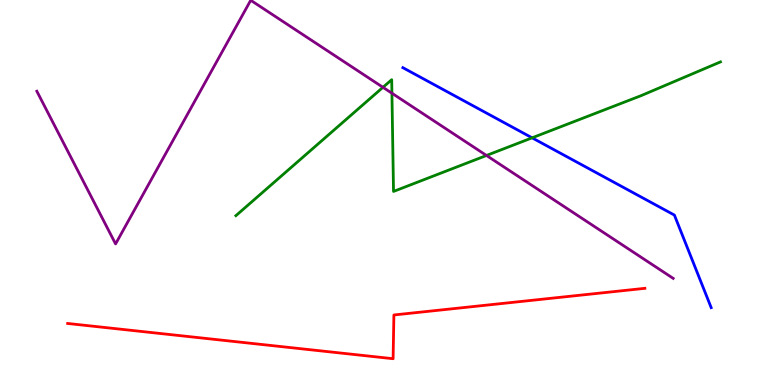[{'lines': ['blue', 'red'], 'intersections': []}, {'lines': ['green', 'red'], 'intersections': []}, {'lines': ['purple', 'red'], 'intersections': []}, {'lines': ['blue', 'green'], 'intersections': [{'x': 6.87, 'y': 6.42}]}, {'lines': ['blue', 'purple'], 'intersections': []}, {'lines': ['green', 'purple'], 'intersections': [{'x': 4.94, 'y': 7.73}, {'x': 5.06, 'y': 7.58}, {'x': 6.28, 'y': 5.96}]}]